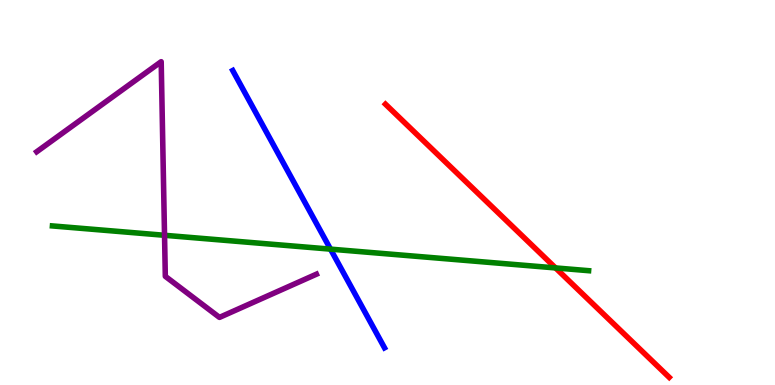[{'lines': ['blue', 'red'], 'intersections': []}, {'lines': ['green', 'red'], 'intersections': [{'x': 7.17, 'y': 3.04}]}, {'lines': ['purple', 'red'], 'intersections': []}, {'lines': ['blue', 'green'], 'intersections': [{'x': 4.26, 'y': 3.53}]}, {'lines': ['blue', 'purple'], 'intersections': []}, {'lines': ['green', 'purple'], 'intersections': [{'x': 2.12, 'y': 3.89}]}]